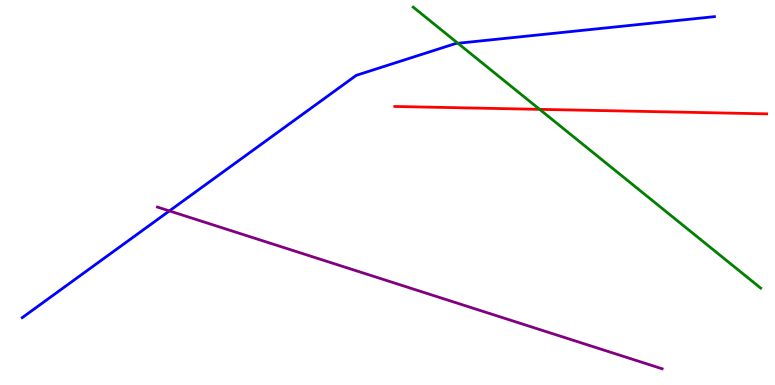[{'lines': ['blue', 'red'], 'intersections': []}, {'lines': ['green', 'red'], 'intersections': [{'x': 6.96, 'y': 7.16}]}, {'lines': ['purple', 'red'], 'intersections': []}, {'lines': ['blue', 'green'], 'intersections': [{'x': 5.91, 'y': 8.88}]}, {'lines': ['blue', 'purple'], 'intersections': [{'x': 2.19, 'y': 4.52}]}, {'lines': ['green', 'purple'], 'intersections': []}]